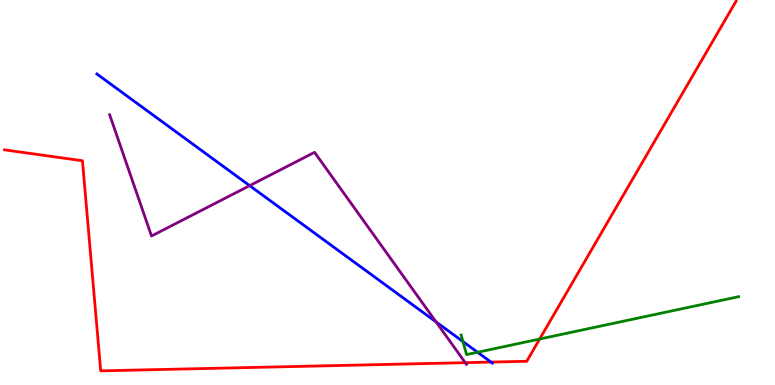[{'lines': ['blue', 'red'], 'intersections': [{'x': 6.34, 'y': 0.595}]}, {'lines': ['green', 'red'], 'intersections': [{'x': 6.96, 'y': 1.19}]}, {'lines': ['purple', 'red'], 'intersections': [{'x': 6.0, 'y': 0.58}]}, {'lines': ['blue', 'green'], 'intersections': [{'x': 5.97, 'y': 1.13}, {'x': 6.16, 'y': 0.851}]}, {'lines': ['blue', 'purple'], 'intersections': [{'x': 3.22, 'y': 5.18}, {'x': 5.63, 'y': 1.64}]}, {'lines': ['green', 'purple'], 'intersections': []}]